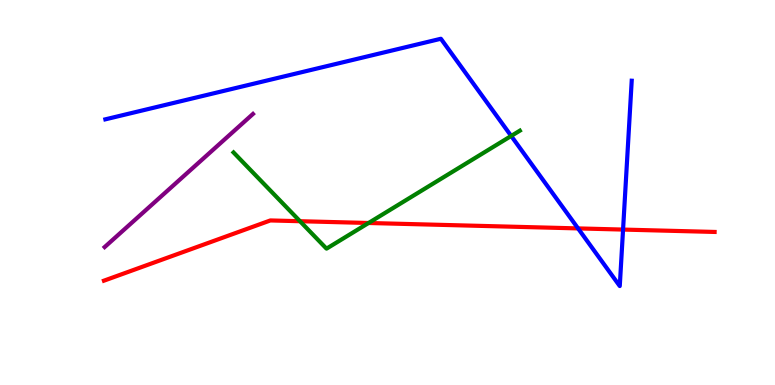[{'lines': ['blue', 'red'], 'intersections': [{'x': 7.46, 'y': 4.07}, {'x': 8.04, 'y': 4.04}]}, {'lines': ['green', 'red'], 'intersections': [{'x': 3.87, 'y': 4.25}, {'x': 4.76, 'y': 4.21}]}, {'lines': ['purple', 'red'], 'intersections': []}, {'lines': ['blue', 'green'], 'intersections': [{'x': 6.6, 'y': 6.47}]}, {'lines': ['blue', 'purple'], 'intersections': []}, {'lines': ['green', 'purple'], 'intersections': []}]